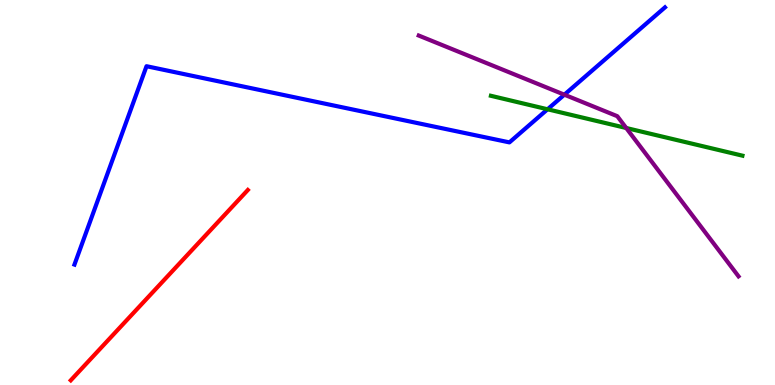[{'lines': ['blue', 'red'], 'intersections': []}, {'lines': ['green', 'red'], 'intersections': []}, {'lines': ['purple', 'red'], 'intersections': []}, {'lines': ['blue', 'green'], 'intersections': [{'x': 7.07, 'y': 7.16}]}, {'lines': ['blue', 'purple'], 'intersections': [{'x': 7.28, 'y': 7.54}]}, {'lines': ['green', 'purple'], 'intersections': [{'x': 8.08, 'y': 6.68}]}]